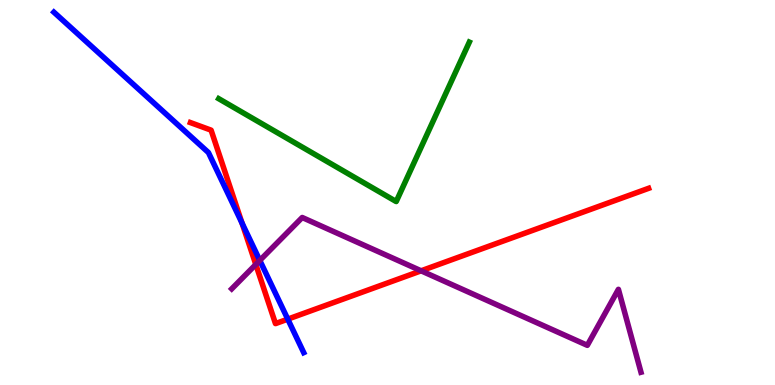[{'lines': ['blue', 'red'], 'intersections': [{'x': 3.12, 'y': 4.21}, {'x': 3.71, 'y': 1.71}]}, {'lines': ['green', 'red'], 'intersections': []}, {'lines': ['purple', 'red'], 'intersections': [{'x': 3.3, 'y': 3.13}, {'x': 5.43, 'y': 2.97}]}, {'lines': ['blue', 'green'], 'intersections': []}, {'lines': ['blue', 'purple'], 'intersections': [{'x': 3.35, 'y': 3.24}]}, {'lines': ['green', 'purple'], 'intersections': []}]